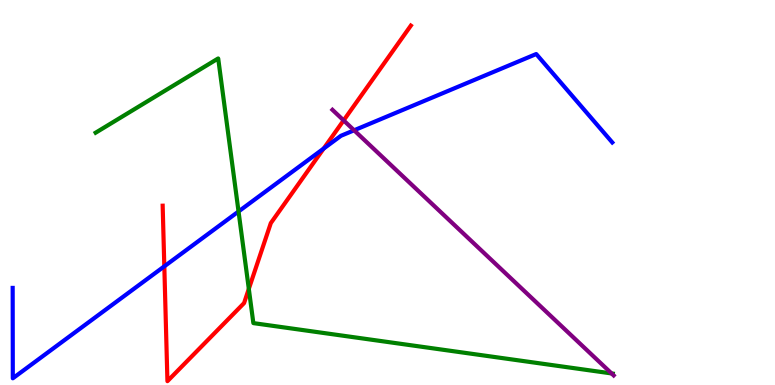[{'lines': ['blue', 'red'], 'intersections': [{'x': 2.12, 'y': 3.08}, {'x': 4.18, 'y': 6.14}]}, {'lines': ['green', 'red'], 'intersections': [{'x': 3.21, 'y': 2.5}]}, {'lines': ['purple', 'red'], 'intersections': [{'x': 4.43, 'y': 6.87}]}, {'lines': ['blue', 'green'], 'intersections': [{'x': 3.08, 'y': 4.51}]}, {'lines': ['blue', 'purple'], 'intersections': [{'x': 4.57, 'y': 6.62}]}, {'lines': ['green', 'purple'], 'intersections': [{'x': 7.89, 'y': 0.3}]}]